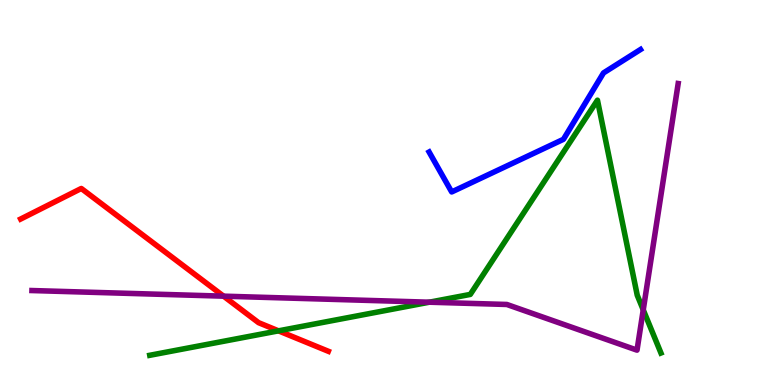[{'lines': ['blue', 'red'], 'intersections': []}, {'lines': ['green', 'red'], 'intersections': [{'x': 3.59, 'y': 1.41}]}, {'lines': ['purple', 'red'], 'intersections': [{'x': 2.88, 'y': 2.31}]}, {'lines': ['blue', 'green'], 'intersections': []}, {'lines': ['blue', 'purple'], 'intersections': []}, {'lines': ['green', 'purple'], 'intersections': [{'x': 5.54, 'y': 2.15}, {'x': 8.3, 'y': 1.95}]}]